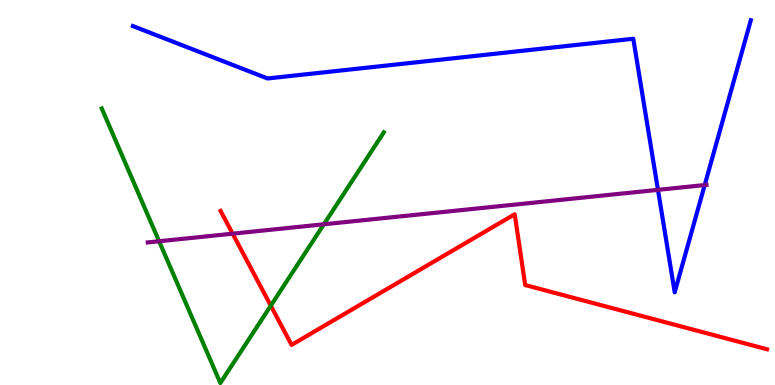[{'lines': ['blue', 'red'], 'intersections': []}, {'lines': ['green', 'red'], 'intersections': [{'x': 3.49, 'y': 2.06}]}, {'lines': ['purple', 'red'], 'intersections': [{'x': 3.0, 'y': 3.93}]}, {'lines': ['blue', 'green'], 'intersections': []}, {'lines': ['blue', 'purple'], 'intersections': [{'x': 8.49, 'y': 5.07}, {'x': 9.09, 'y': 5.19}]}, {'lines': ['green', 'purple'], 'intersections': [{'x': 2.05, 'y': 3.73}, {'x': 4.18, 'y': 4.17}]}]